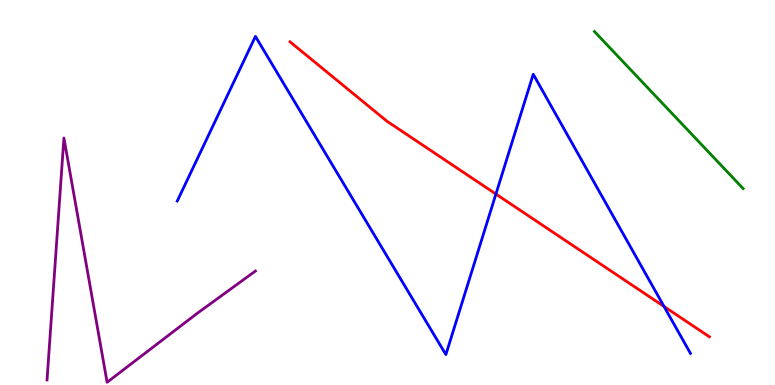[{'lines': ['blue', 'red'], 'intersections': [{'x': 6.4, 'y': 4.96}, {'x': 8.57, 'y': 2.04}]}, {'lines': ['green', 'red'], 'intersections': []}, {'lines': ['purple', 'red'], 'intersections': []}, {'lines': ['blue', 'green'], 'intersections': []}, {'lines': ['blue', 'purple'], 'intersections': []}, {'lines': ['green', 'purple'], 'intersections': []}]